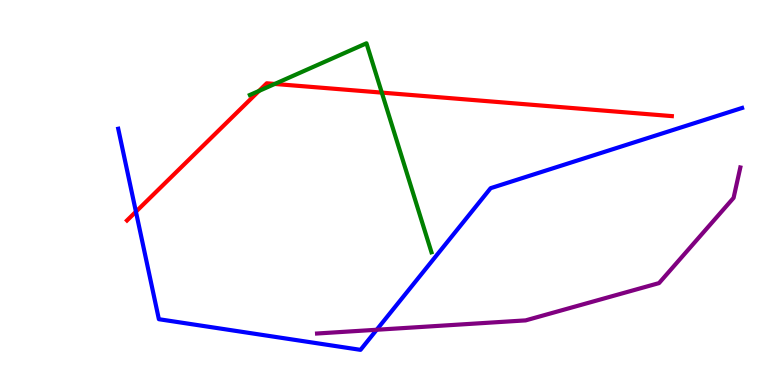[{'lines': ['blue', 'red'], 'intersections': [{'x': 1.75, 'y': 4.5}]}, {'lines': ['green', 'red'], 'intersections': [{'x': 3.34, 'y': 7.64}, {'x': 3.55, 'y': 7.82}, {'x': 4.93, 'y': 7.59}]}, {'lines': ['purple', 'red'], 'intersections': []}, {'lines': ['blue', 'green'], 'intersections': []}, {'lines': ['blue', 'purple'], 'intersections': [{'x': 4.86, 'y': 1.43}]}, {'lines': ['green', 'purple'], 'intersections': []}]